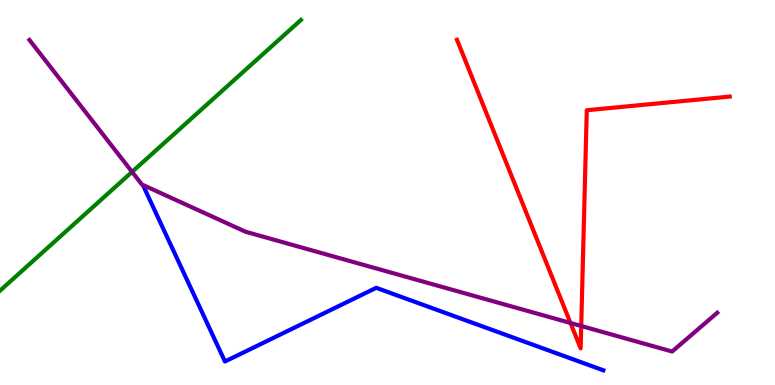[{'lines': ['blue', 'red'], 'intersections': []}, {'lines': ['green', 'red'], 'intersections': []}, {'lines': ['purple', 'red'], 'intersections': [{'x': 7.36, 'y': 1.61}, {'x': 7.5, 'y': 1.53}]}, {'lines': ['blue', 'green'], 'intersections': []}, {'lines': ['blue', 'purple'], 'intersections': []}, {'lines': ['green', 'purple'], 'intersections': [{'x': 1.7, 'y': 5.54}]}]